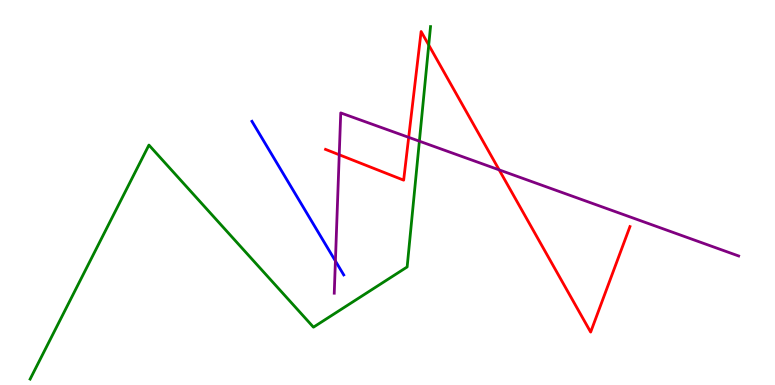[{'lines': ['blue', 'red'], 'intersections': []}, {'lines': ['green', 'red'], 'intersections': [{'x': 5.53, 'y': 8.83}]}, {'lines': ['purple', 'red'], 'intersections': [{'x': 4.38, 'y': 5.98}, {'x': 5.27, 'y': 6.43}, {'x': 6.44, 'y': 5.59}]}, {'lines': ['blue', 'green'], 'intersections': []}, {'lines': ['blue', 'purple'], 'intersections': [{'x': 4.33, 'y': 3.22}]}, {'lines': ['green', 'purple'], 'intersections': [{'x': 5.41, 'y': 6.33}]}]